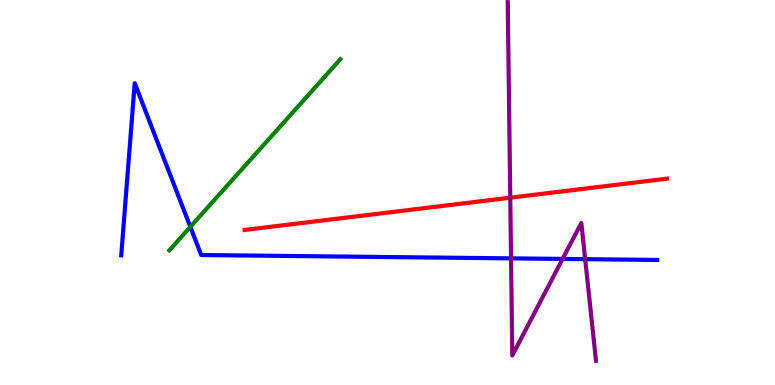[{'lines': ['blue', 'red'], 'intersections': []}, {'lines': ['green', 'red'], 'intersections': []}, {'lines': ['purple', 'red'], 'intersections': [{'x': 6.58, 'y': 4.87}]}, {'lines': ['blue', 'green'], 'intersections': [{'x': 2.46, 'y': 4.11}]}, {'lines': ['blue', 'purple'], 'intersections': [{'x': 6.59, 'y': 3.29}, {'x': 7.26, 'y': 3.27}, {'x': 7.55, 'y': 3.27}]}, {'lines': ['green', 'purple'], 'intersections': []}]